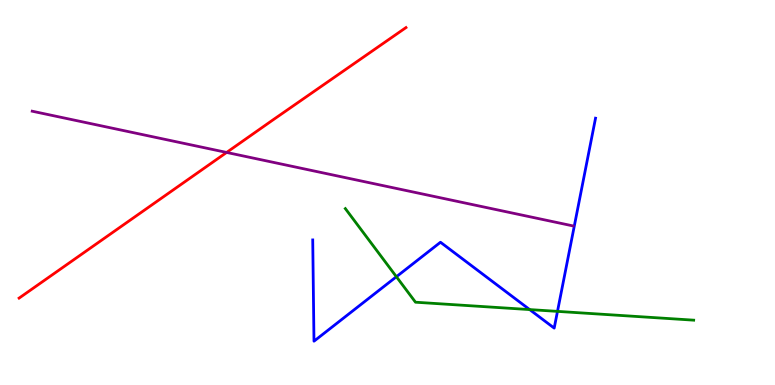[{'lines': ['blue', 'red'], 'intersections': []}, {'lines': ['green', 'red'], 'intersections': []}, {'lines': ['purple', 'red'], 'intersections': [{'x': 2.92, 'y': 6.04}]}, {'lines': ['blue', 'green'], 'intersections': [{'x': 5.11, 'y': 2.81}, {'x': 6.83, 'y': 1.96}, {'x': 7.19, 'y': 1.91}]}, {'lines': ['blue', 'purple'], 'intersections': []}, {'lines': ['green', 'purple'], 'intersections': []}]